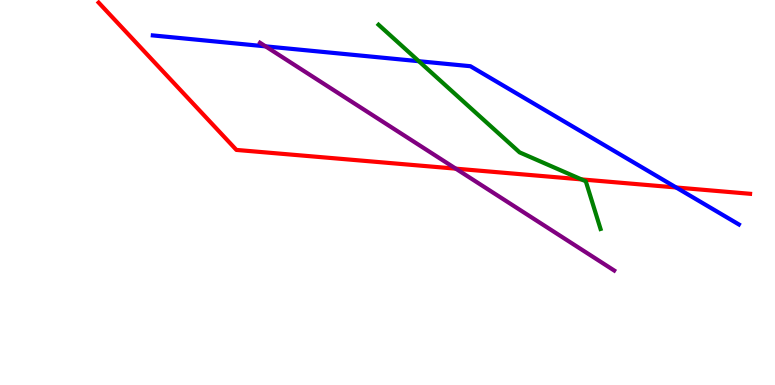[{'lines': ['blue', 'red'], 'intersections': [{'x': 8.72, 'y': 5.13}]}, {'lines': ['green', 'red'], 'intersections': [{'x': 7.5, 'y': 5.34}]}, {'lines': ['purple', 'red'], 'intersections': [{'x': 5.88, 'y': 5.62}]}, {'lines': ['blue', 'green'], 'intersections': [{'x': 5.4, 'y': 8.41}]}, {'lines': ['blue', 'purple'], 'intersections': [{'x': 3.43, 'y': 8.8}]}, {'lines': ['green', 'purple'], 'intersections': []}]